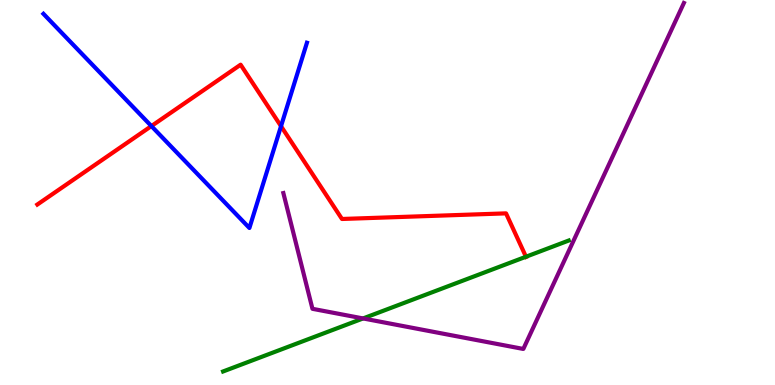[{'lines': ['blue', 'red'], 'intersections': [{'x': 1.95, 'y': 6.73}, {'x': 3.63, 'y': 6.72}]}, {'lines': ['green', 'red'], 'intersections': [{'x': 6.79, 'y': 3.33}]}, {'lines': ['purple', 'red'], 'intersections': []}, {'lines': ['blue', 'green'], 'intersections': []}, {'lines': ['blue', 'purple'], 'intersections': []}, {'lines': ['green', 'purple'], 'intersections': [{'x': 4.68, 'y': 1.73}]}]